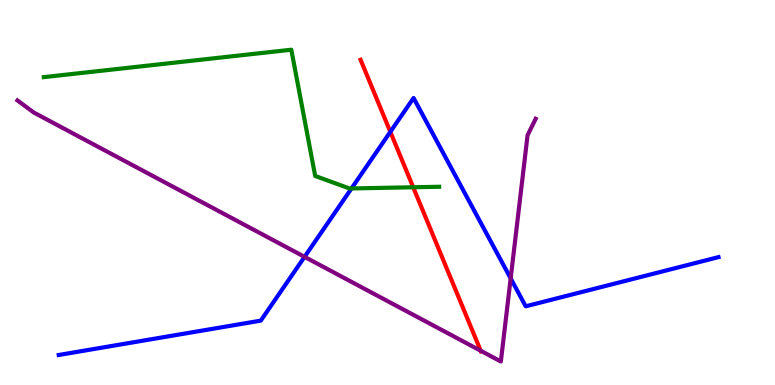[{'lines': ['blue', 'red'], 'intersections': [{'x': 5.04, 'y': 6.58}]}, {'lines': ['green', 'red'], 'intersections': [{'x': 5.33, 'y': 5.14}]}, {'lines': ['purple', 'red'], 'intersections': [{'x': 6.2, 'y': 0.889}]}, {'lines': ['blue', 'green'], 'intersections': [{'x': 4.54, 'y': 5.11}]}, {'lines': ['blue', 'purple'], 'intersections': [{'x': 3.93, 'y': 3.33}, {'x': 6.59, 'y': 2.77}]}, {'lines': ['green', 'purple'], 'intersections': []}]